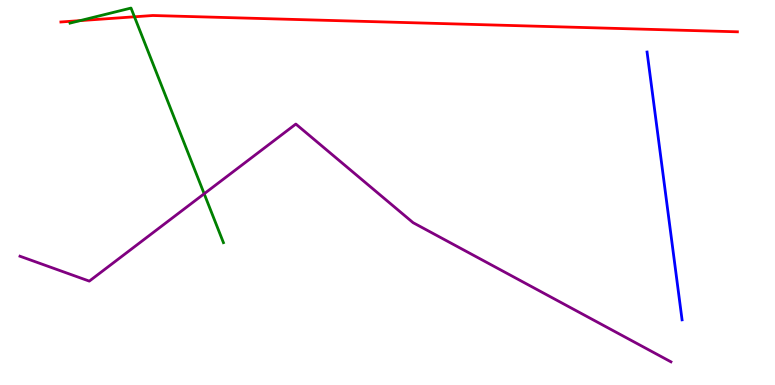[{'lines': ['blue', 'red'], 'intersections': []}, {'lines': ['green', 'red'], 'intersections': [{'x': 1.03, 'y': 9.46}, {'x': 1.73, 'y': 9.56}]}, {'lines': ['purple', 'red'], 'intersections': []}, {'lines': ['blue', 'green'], 'intersections': []}, {'lines': ['blue', 'purple'], 'intersections': []}, {'lines': ['green', 'purple'], 'intersections': [{'x': 2.63, 'y': 4.97}]}]